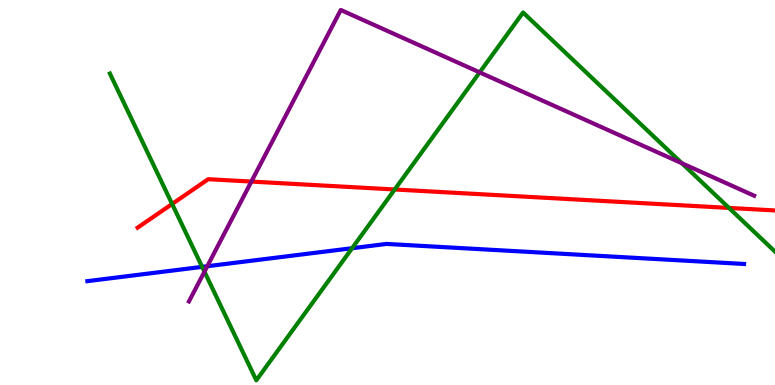[{'lines': ['blue', 'red'], 'intersections': []}, {'lines': ['green', 'red'], 'intersections': [{'x': 2.22, 'y': 4.7}, {'x': 5.09, 'y': 5.08}, {'x': 9.41, 'y': 4.6}]}, {'lines': ['purple', 'red'], 'intersections': [{'x': 3.24, 'y': 5.28}]}, {'lines': ['blue', 'green'], 'intersections': [{'x': 2.61, 'y': 3.07}, {'x': 4.54, 'y': 3.55}]}, {'lines': ['blue', 'purple'], 'intersections': [{'x': 2.67, 'y': 3.08}]}, {'lines': ['green', 'purple'], 'intersections': [{'x': 2.64, 'y': 2.94}, {'x': 6.19, 'y': 8.12}, {'x': 8.8, 'y': 5.76}]}]